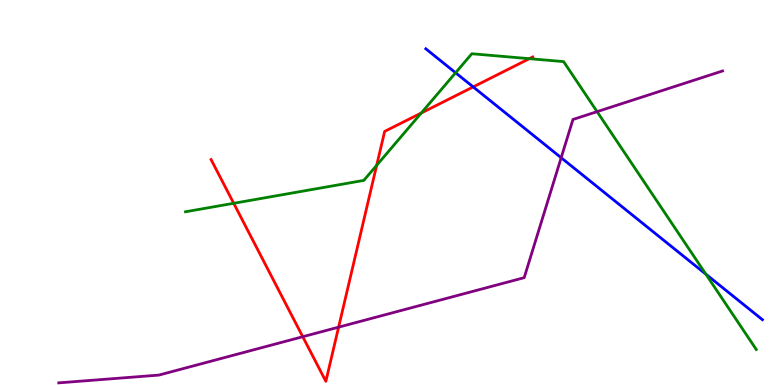[{'lines': ['blue', 'red'], 'intersections': [{'x': 6.11, 'y': 7.74}]}, {'lines': ['green', 'red'], 'intersections': [{'x': 3.02, 'y': 4.72}, {'x': 4.86, 'y': 5.71}, {'x': 5.44, 'y': 7.07}, {'x': 6.83, 'y': 8.48}]}, {'lines': ['purple', 'red'], 'intersections': [{'x': 3.91, 'y': 1.25}, {'x': 4.37, 'y': 1.5}]}, {'lines': ['blue', 'green'], 'intersections': [{'x': 5.88, 'y': 8.11}, {'x': 9.11, 'y': 2.88}]}, {'lines': ['blue', 'purple'], 'intersections': [{'x': 7.24, 'y': 5.9}]}, {'lines': ['green', 'purple'], 'intersections': [{'x': 7.7, 'y': 7.1}]}]